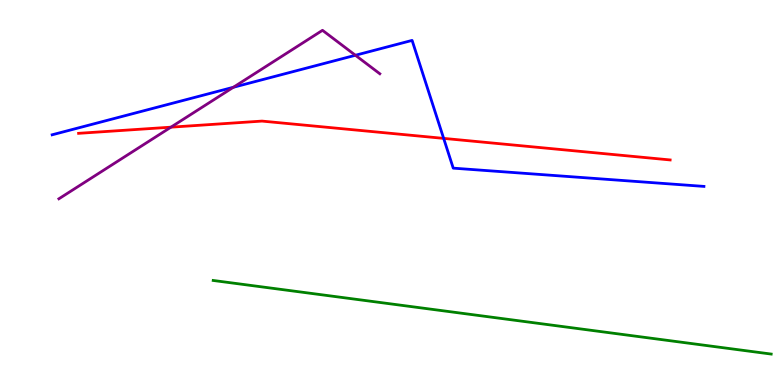[{'lines': ['blue', 'red'], 'intersections': [{'x': 5.72, 'y': 6.41}]}, {'lines': ['green', 'red'], 'intersections': []}, {'lines': ['purple', 'red'], 'intersections': [{'x': 2.21, 'y': 6.7}]}, {'lines': ['blue', 'green'], 'intersections': []}, {'lines': ['blue', 'purple'], 'intersections': [{'x': 3.01, 'y': 7.73}, {'x': 4.59, 'y': 8.56}]}, {'lines': ['green', 'purple'], 'intersections': []}]